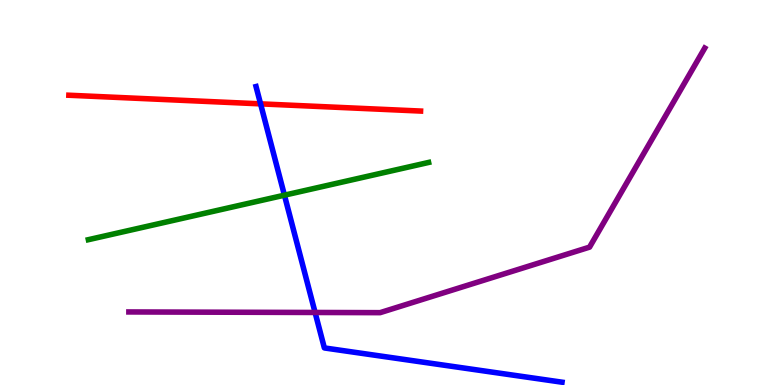[{'lines': ['blue', 'red'], 'intersections': [{'x': 3.36, 'y': 7.3}]}, {'lines': ['green', 'red'], 'intersections': []}, {'lines': ['purple', 'red'], 'intersections': []}, {'lines': ['blue', 'green'], 'intersections': [{'x': 3.67, 'y': 4.93}]}, {'lines': ['blue', 'purple'], 'intersections': [{'x': 4.07, 'y': 1.88}]}, {'lines': ['green', 'purple'], 'intersections': []}]